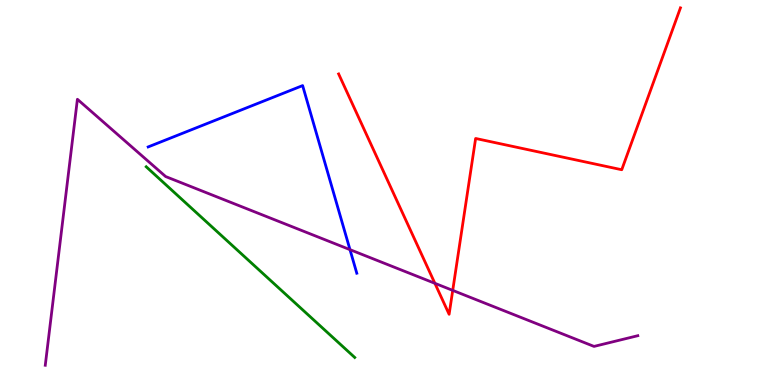[{'lines': ['blue', 'red'], 'intersections': []}, {'lines': ['green', 'red'], 'intersections': []}, {'lines': ['purple', 'red'], 'intersections': [{'x': 5.61, 'y': 2.64}, {'x': 5.84, 'y': 2.46}]}, {'lines': ['blue', 'green'], 'intersections': []}, {'lines': ['blue', 'purple'], 'intersections': [{'x': 4.52, 'y': 3.52}]}, {'lines': ['green', 'purple'], 'intersections': []}]